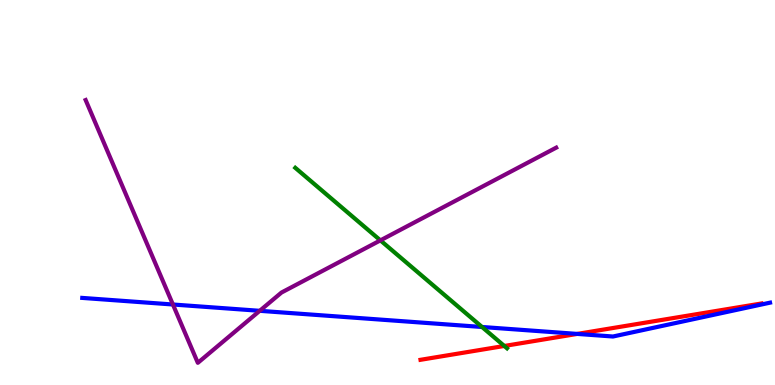[{'lines': ['blue', 'red'], 'intersections': [{'x': 7.45, 'y': 1.33}]}, {'lines': ['green', 'red'], 'intersections': [{'x': 6.51, 'y': 1.01}]}, {'lines': ['purple', 'red'], 'intersections': []}, {'lines': ['blue', 'green'], 'intersections': [{'x': 6.22, 'y': 1.51}]}, {'lines': ['blue', 'purple'], 'intersections': [{'x': 2.23, 'y': 2.09}, {'x': 3.35, 'y': 1.93}]}, {'lines': ['green', 'purple'], 'intersections': [{'x': 4.91, 'y': 3.76}]}]